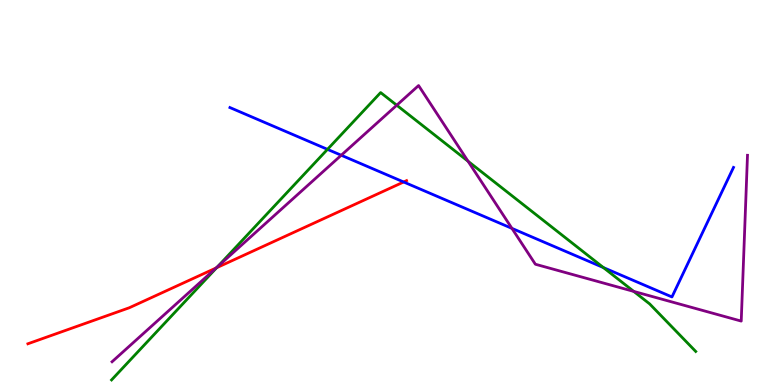[{'lines': ['blue', 'red'], 'intersections': [{'x': 5.21, 'y': 5.27}]}, {'lines': ['green', 'red'], 'intersections': [{'x': 2.8, 'y': 3.05}]}, {'lines': ['purple', 'red'], 'intersections': [{'x': 2.79, 'y': 3.04}]}, {'lines': ['blue', 'green'], 'intersections': [{'x': 4.23, 'y': 6.12}, {'x': 7.79, 'y': 3.05}]}, {'lines': ['blue', 'purple'], 'intersections': [{'x': 4.4, 'y': 5.97}, {'x': 6.61, 'y': 4.07}]}, {'lines': ['green', 'purple'], 'intersections': [{'x': 2.81, 'y': 3.08}, {'x': 5.12, 'y': 7.27}, {'x': 6.04, 'y': 5.81}, {'x': 8.18, 'y': 2.43}]}]